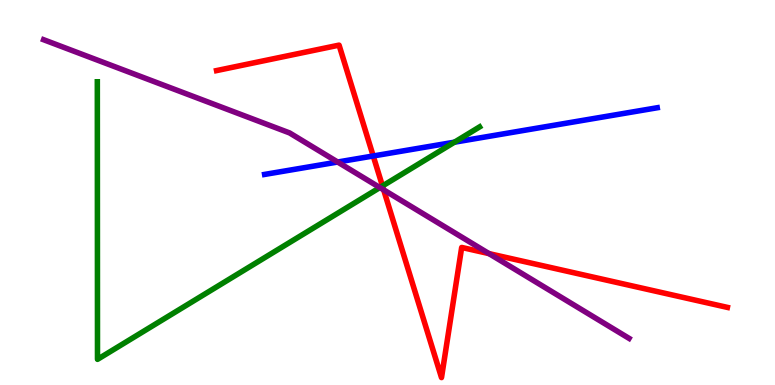[{'lines': ['blue', 'red'], 'intersections': [{'x': 4.82, 'y': 5.95}]}, {'lines': ['green', 'red'], 'intersections': [{'x': 4.94, 'y': 5.17}]}, {'lines': ['purple', 'red'], 'intersections': [{'x': 4.95, 'y': 5.07}, {'x': 6.31, 'y': 3.41}]}, {'lines': ['blue', 'green'], 'intersections': [{'x': 5.86, 'y': 6.31}]}, {'lines': ['blue', 'purple'], 'intersections': [{'x': 4.36, 'y': 5.79}]}, {'lines': ['green', 'purple'], 'intersections': [{'x': 4.9, 'y': 5.13}]}]